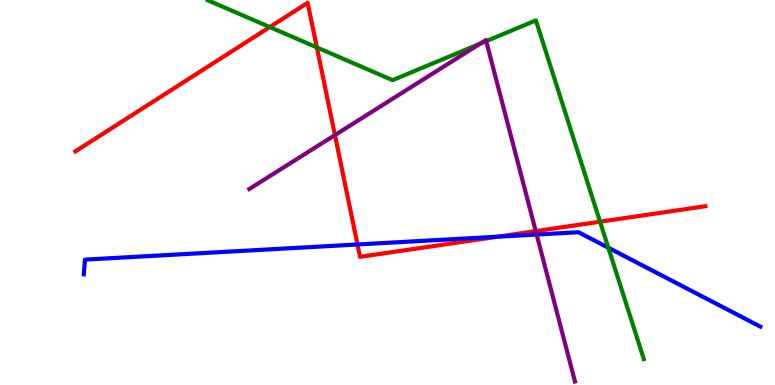[{'lines': ['blue', 'red'], 'intersections': [{'x': 4.61, 'y': 3.65}, {'x': 6.42, 'y': 3.85}]}, {'lines': ['green', 'red'], 'intersections': [{'x': 3.48, 'y': 9.3}, {'x': 4.09, 'y': 8.77}, {'x': 7.74, 'y': 4.24}]}, {'lines': ['purple', 'red'], 'intersections': [{'x': 4.32, 'y': 6.49}, {'x': 6.91, 'y': 4.0}]}, {'lines': ['blue', 'green'], 'intersections': [{'x': 7.85, 'y': 3.57}]}, {'lines': ['blue', 'purple'], 'intersections': [{'x': 6.92, 'y': 3.91}]}, {'lines': ['green', 'purple'], 'intersections': [{'x': 6.19, 'y': 8.87}, {'x': 6.27, 'y': 8.93}]}]